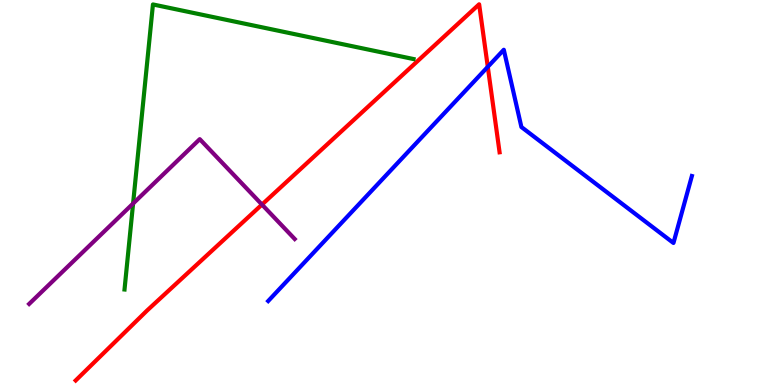[{'lines': ['blue', 'red'], 'intersections': [{'x': 6.29, 'y': 8.26}]}, {'lines': ['green', 'red'], 'intersections': []}, {'lines': ['purple', 'red'], 'intersections': [{'x': 3.38, 'y': 4.69}]}, {'lines': ['blue', 'green'], 'intersections': []}, {'lines': ['blue', 'purple'], 'intersections': []}, {'lines': ['green', 'purple'], 'intersections': [{'x': 1.72, 'y': 4.71}]}]